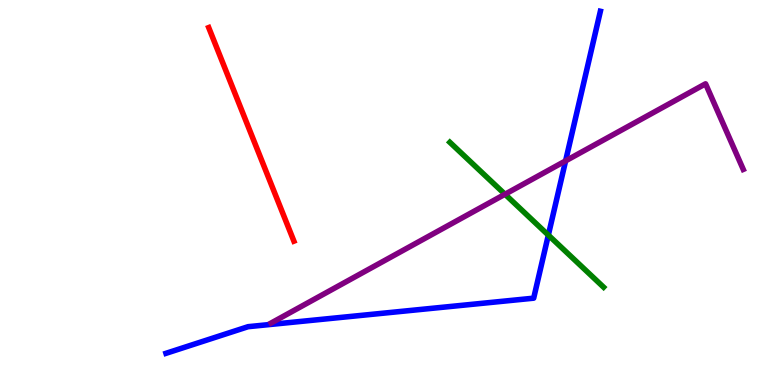[{'lines': ['blue', 'red'], 'intersections': []}, {'lines': ['green', 'red'], 'intersections': []}, {'lines': ['purple', 'red'], 'intersections': []}, {'lines': ['blue', 'green'], 'intersections': [{'x': 7.08, 'y': 3.89}]}, {'lines': ['blue', 'purple'], 'intersections': [{'x': 7.3, 'y': 5.82}]}, {'lines': ['green', 'purple'], 'intersections': [{'x': 6.52, 'y': 4.95}]}]